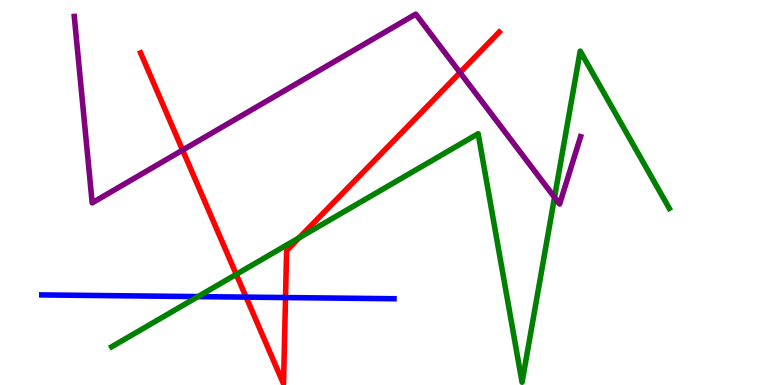[{'lines': ['blue', 'red'], 'intersections': [{'x': 3.18, 'y': 2.28}, {'x': 3.68, 'y': 2.27}]}, {'lines': ['green', 'red'], 'intersections': [{'x': 3.05, 'y': 2.87}, {'x': 3.86, 'y': 3.82}]}, {'lines': ['purple', 'red'], 'intersections': [{'x': 2.36, 'y': 6.1}, {'x': 5.94, 'y': 8.12}]}, {'lines': ['blue', 'green'], 'intersections': [{'x': 2.55, 'y': 2.3}]}, {'lines': ['blue', 'purple'], 'intersections': []}, {'lines': ['green', 'purple'], 'intersections': [{'x': 7.16, 'y': 4.87}]}]